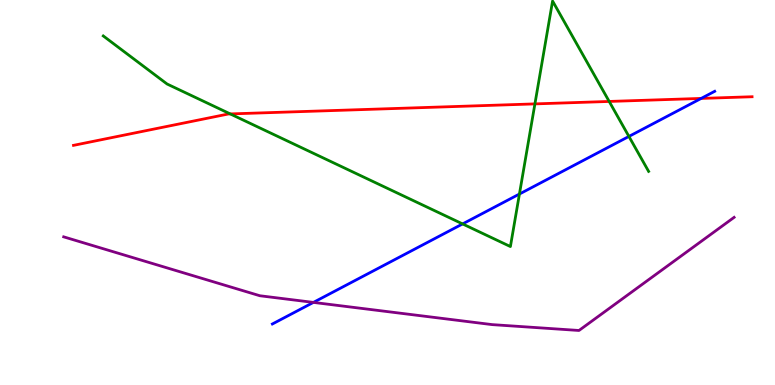[{'lines': ['blue', 'red'], 'intersections': [{'x': 9.05, 'y': 7.44}]}, {'lines': ['green', 'red'], 'intersections': [{'x': 2.97, 'y': 7.04}, {'x': 6.9, 'y': 7.3}, {'x': 7.86, 'y': 7.36}]}, {'lines': ['purple', 'red'], 'intersections': []}, {'lines': ['blue', 'green'], 'intersections': [{'x': 5.97, 'y': 4.18}, {'x': 6.7, 'y': 4.96}, {'x': 8.12, 'y': 6.46}]}, {'lines': ['blue', 'purple'], 'intersections': [{'x': 4.04, 'y': 2.15}]}, {'lines': ['green', 'purple'], 'intersections': []}]